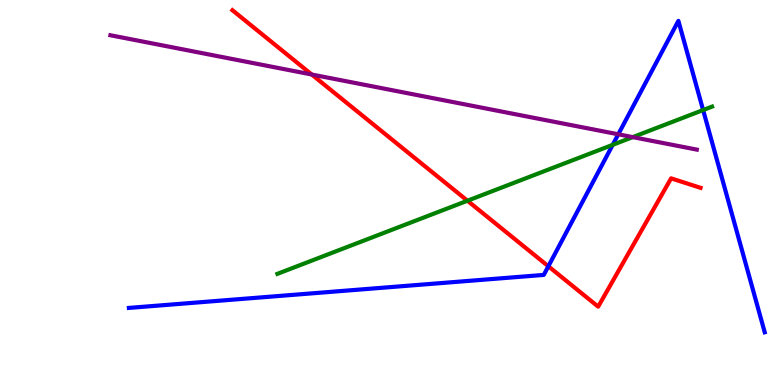[{'lines': ['blue', 'red'], 'intersections': [{'x': 7.08, 'y': 3.08}]}, {'lines': ['green', 'red'], 'intersections': [{'x': 6.03, 'y': 4.79}]}, {'lines': ['purple', 'red'], 'intersections': [{'x': 4.02, 'y': 8.06}]}, {'lines': ['blue', 'green'], 'intersections': [{'x': 7.91, 'y': 6.24}, {'x': 9.07, 'y': 7.14}]}, {'lines': ['blue', 'purple'], 'intersections': [{'x': 7.98, 'y': 6.51}]}, {'lines': ['green', 'purple'], 'intersections': [{'x': 8.16, 'y': 6.44}]}]